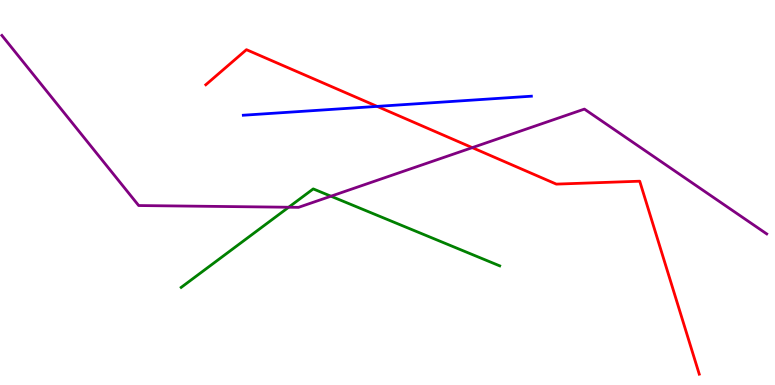[{'lines': ['blue', 'red'], 'intersections': [{'x': 4.87, 'y': 7.24}]}, {'lines': ['green', 'red'], 'intersections': []}, {'lines': ['purple', 'red'], 'intersections': [{'x': 6.09, 'y': 6.17}]}, {'lines': ['blue', 'green'], 'intersections': []}, {'lines': ['blue', 'purple'], 'intersections': []}, {'lines': ['green', 'purple'], 'intersections': [{'x': 3.72, 'y': 4.62}, {'x': 4.27, 'y': 4.9}]}]